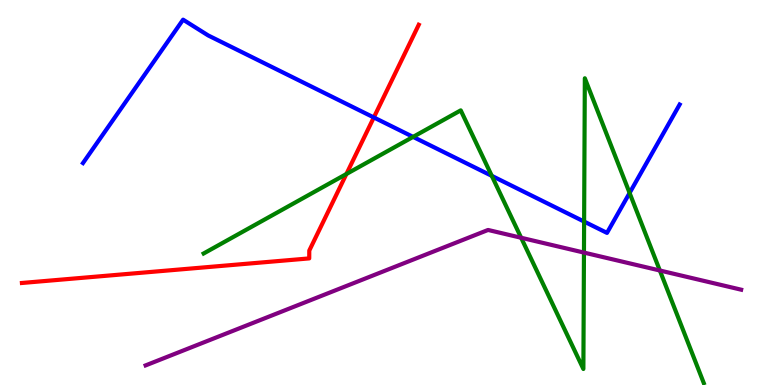[{'lines': ['blue', 'red'], 'intersections': [{'x': 4.82, 'y': 6.95}]}, {'lines': ['green', 'red'], 'intersections': [{'x': 4.47, 'y': 5.48}]}, {'lines': ['purple', 'red'], 'intersections': []}, {'lines': ['blue', 'green'], 'intersections': [{'x': 5.33, 'y': 6.44}, {'x': 6.35, 'y': 5.43}, {'x': 7.54, 'y': 4.25}, {'x': 8.12, 'y': 4.99}]}, {'lines': ['blue', 'purple'], 'intersections': []}, {'lines': ['green', 'purple'], 'intersections': [{'x': 6.72, 'y': 3.82}, {'x': 7.53, 'y': 3.44}, {'x': 8.51, 'y': 2.97}]}]